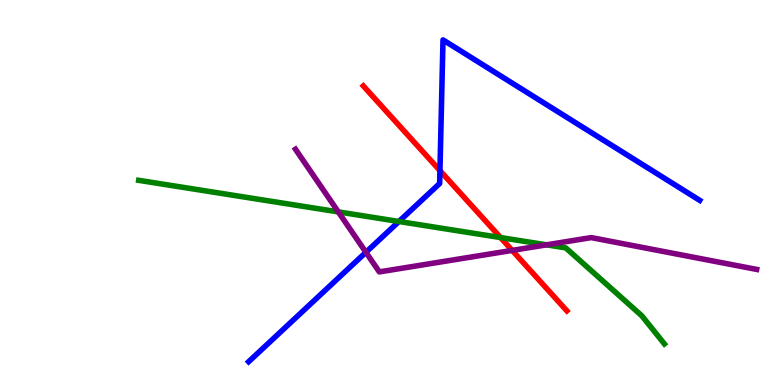[{'lines': ['blue', 'red'], 'intersections': [{'x': 5.68, 'y': 5.57}]}, {'lines': ['green', 'red'], 'intersections': [{'x': 6.46, 'y': 3.83}]}, {'lines': ['purple', 'red'], 'intersections': [{'x': 6.61, 'y': 3.5}]}, {'lines': ['blue', 'green'], 'intersections': [{'x': 5.15, 'y': 4.25}]}, {'lines': ['blue', 'purple'], 'intersections': [{'x': 4.72, 'y': 3.45}]}, {'lines': ['green', 'purple'], 'intersections': [{'x': 4.37, 'y': 4.5}, {'x': 7.05, 'y': 3.64}]}]